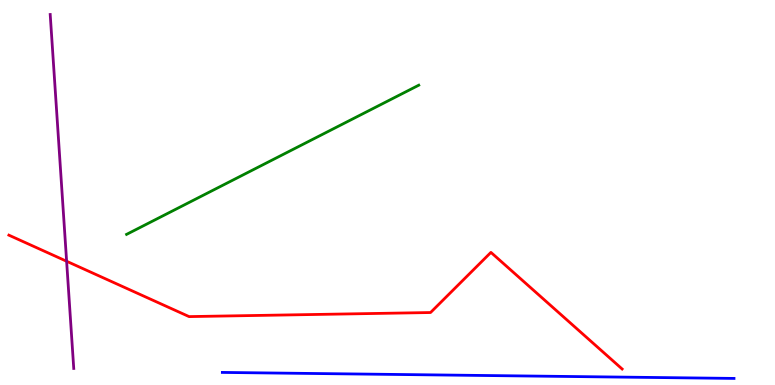[{'lines': ['blue', 'red'], 'intersections': []}, {'lines': ['green', 'red'], 'intersections': []}, {'lines': ['purple', 'red'], 'intersections': [{'x': 0.86, 'y': 3.21}]}, {'lines': ['blue', 'green'], 'intersections': []}, {'lines': ['blue', 'purple'], 'intersections': []}, {'lines': ['green', 'purple'], 'intersections': []}]